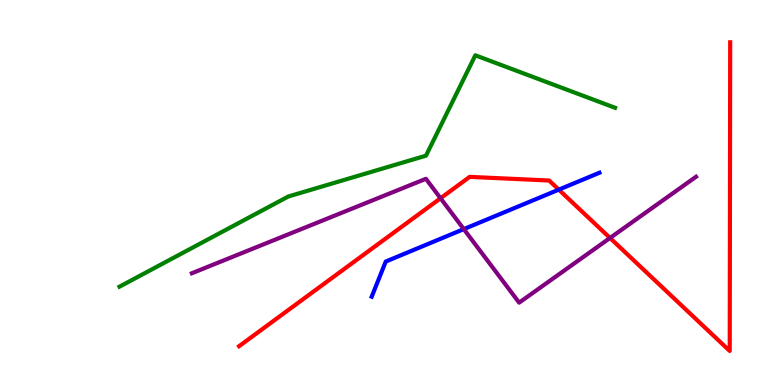[{'lines': ['blue', 'red'], 'intersections': [{'x': 7.21, 'y': 5.07}]}, {'lines': ['green', 'red'], 'intersections': []}, {'lines': ['purple', 'red'], 'intersections': [{'x': 5.68, 'y': 4.85}, {'x': 7.87, 'y': 3.82}]}, {'lines': ['blue', 'green'], 'intersections': []}, {'lines': ['blue', 'purple'], 'intersections': [{'x': 5.98, 'y': 4.05}]}, {'lines': ['green', 'purple'], 'intersections': []}]